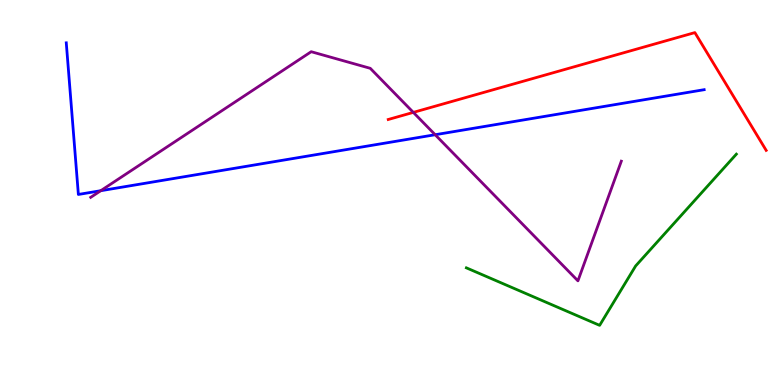[{'lines': ['blue', 'red'], 'intersections': []}, {'lines': ['green', 'red'], 'intersections': []}, {'lines': ['purple', 'red'], 'intersections': [{'x': 5.33, 'y': 7.08}]}, {'lines': ['blue', 'green'], 'intersections': []}, {'lines': ['blue', 'purple'], 'intersections': [{'x': 1.3, 'y': 5.05}, {'x': 5.61, 'y': 6.5}]}, {'lines': ['green', 'purple'], 'intersections': []}]